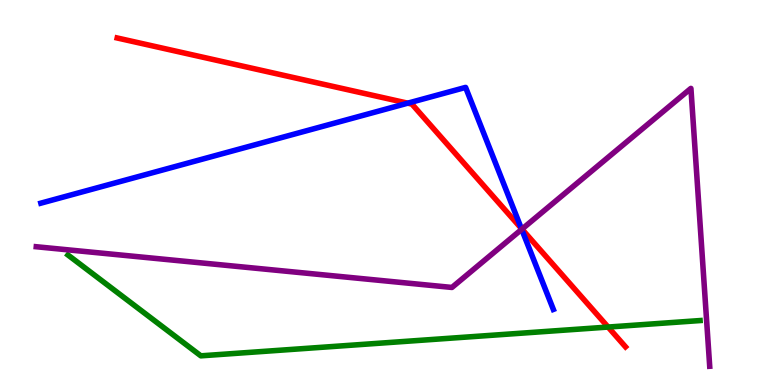[{'lines': ['blue', 'red'], 'intersections': [{'x': 5.26, 'y': 7.32}, {'x': 6.73, 'y': 4.07}]}, {'lines': ['green', 'red'], 'intersections': [{'x': 7.85, 'y': 1.51}]}, {'lines': ['purple', 'red'], 'intersections': [{'x': 6.73, 'y': 4.05}]}, {'lines': ['blue', 'green'], 'intersections': []}, {'lines': ['blue', 'purple'], 'intersections': [{'x': 6.73, 'y': 4.04}]}, {'lines': ['green', 'purple'], 'intersections': []}]